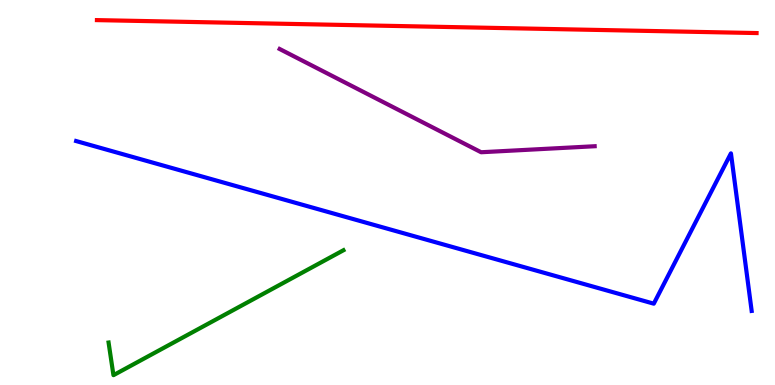[{'lines': ['blue', 'red'], 'intersections': []}, {'lines': ['green', 'red'], 'intersections': []}, {'lines': ['purple', 'red'], 'intersections': []}, {'lines': ['blue', 'green'], 'intersections': []}, {'lines': ['blue', 'purple'], 'intersections': []}, {'lines': ['green', 'purple'], 'intersections': []}]